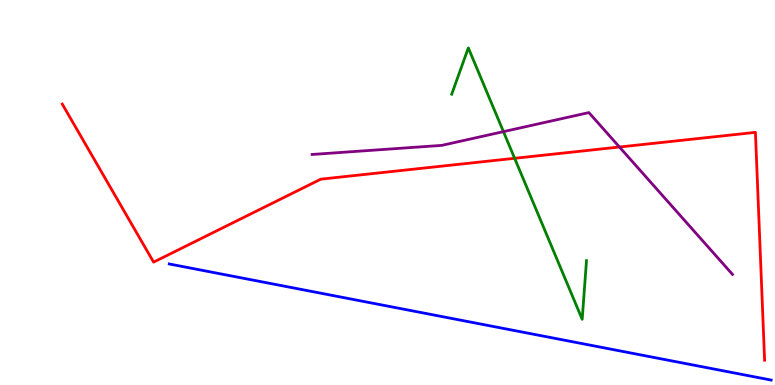[{'lines': ['blue', 'red'], 'intersections': []}, {'lines': ['green', 'red'], 'intersections': [{'x': 6.64, 'y': 5.89}]}, {'lines': ['purple', 'red'], 'intersections': [{'x': 7.99, 'y': 6.18}]}, {'lines': ['blue', 'green'], 'intersections': []}, {'lines': ['blue', 'purple'], 'intersections': []}, {'lines': ['green', 'purple'], 'intersections': [{'x': 6.5, 'y': 6.58}]}]